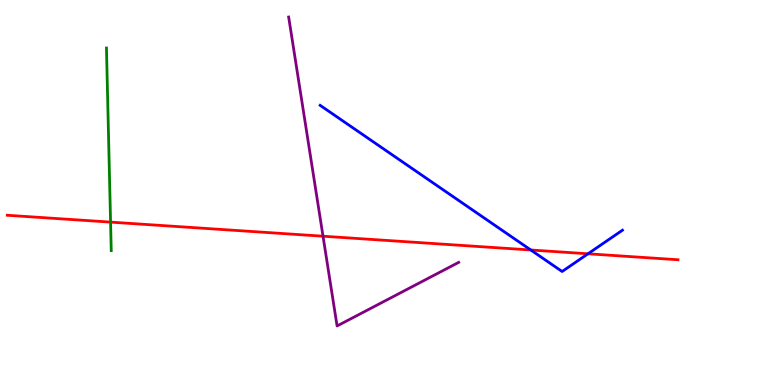[{'lines': ['blue', 'red'], 'intersections': [{'x': 6.85, 'y': 3.51}, {'x': 7.59, 'y': 3.41}]}, {'lines': ['green', 'red'], 'intersections': [{'x': 1.43, 'y': 4.23}]}, {'lines': ['purple', 'red'], 'intersections': [{'x': 4.17, 'y': 3.86}]}, {'lines': ['blue', 'green'], 'intersections': []}, {'lines': ['blue', 'purple'], 'intersections': []}, {'lines': ['green', 'purple'], 'intersections': []}]